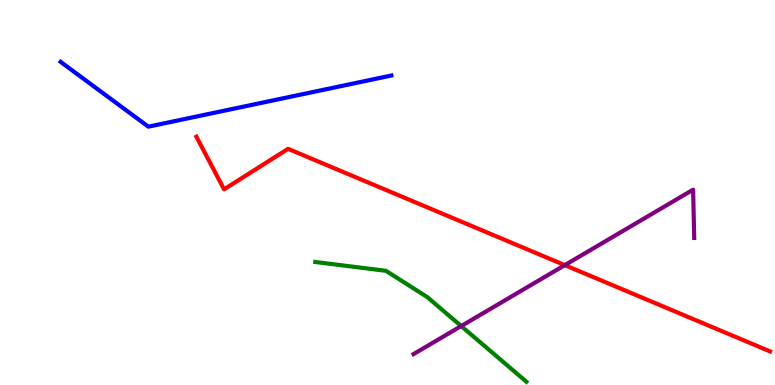[{'lines': ['blue', 'red'], 'intersections': []}, {'lines': ['green', 'red'], 'intersections': []}, {'lines': ['purple', 'red'], 'intersections': [{'x': 7.29, 'y': 3.11}]}, {'lines': ['blue', 'green'], 'intersections': []}, {'lines': ['blue', 'purple'], 'intersections': []}, {'lines': ['green', 'purple'], 'intersections': [{'x': 5.95, 'y': 1.53}]}]